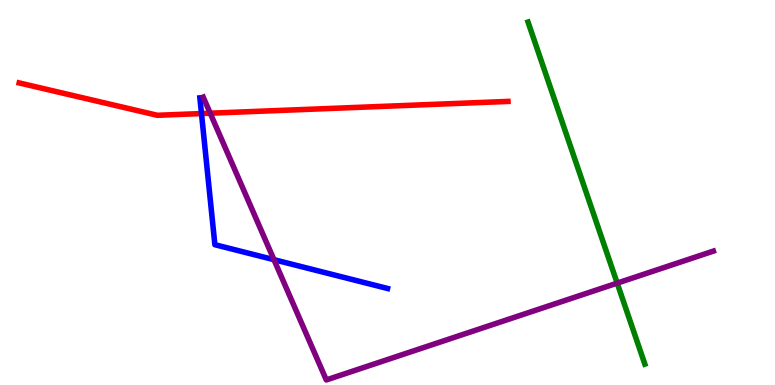[{'lines': ['blue', 'red'], 'intersections': [{'x': 2.6, 'y': 7.05}]}, {'lines': ['green', 'red'], 'intersections': []}, {'lines': ['purple', 'red'], 'intersections': [{'x': 2.71, 'y': 7.06}]}, {'lines': ['blue', 'green'], 'intersections': []}, {'lines': ['blue', 'purple'], 'intersections': [{'x': 3.54, 'y': 3.26}]}, {'lines': ['green', 'purple'], 'intersections': [{'x': 7.96, 'y': 2.65}]}]